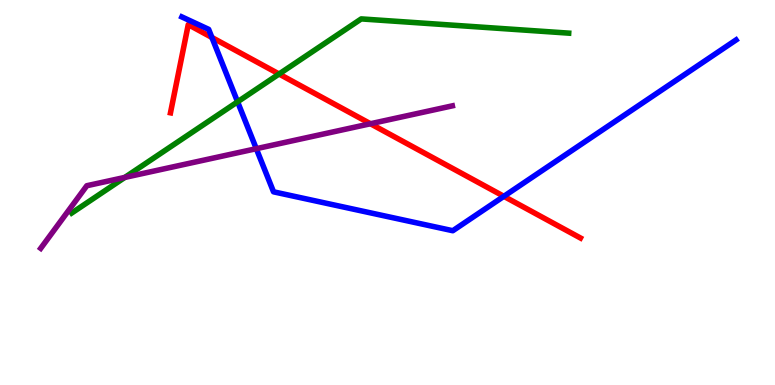[{'lines': ['blue', 'red'], 'intersections': [{'x': 2.73, 'y': 9.03}, {'x': 6.5, 'y': 4.9}]}, {'lines': ['green', 'red'], 'intersections': [{'x': 3.6, 'y': 8.08}]}, {'lines': ['purple', 'red'], 'intersections': [{'x': 4.78, 'y': 6.79}]}, {'lines': ['blue', 'green'], 'intersections': [{'x': 3.07, 'y': 7.36}]}, {'lines': ['blue', 'purple'], 'intersections': [{'x': 3.31, 'y': 6.14}]}, {'lines': ['green', 'purple'], 'intersections': [{'x': 1.61, 'y': 5.39}]}]